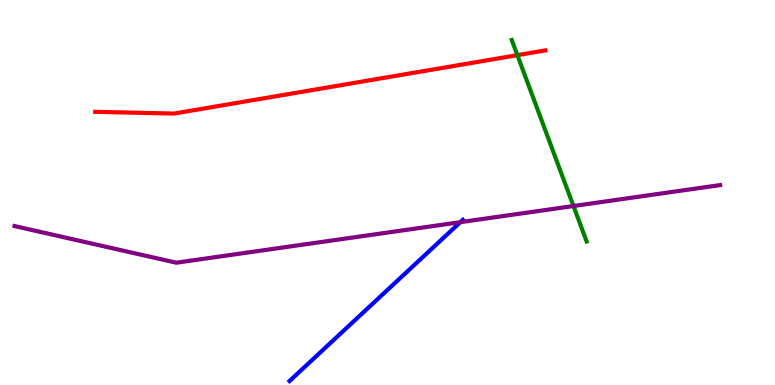[{'lines': ['blue', 'red'], 'intersections': []}, {'lines': ['green', 'red'], 'intersections': [{'x': 6.68, 'y': 8.57}]}, {'lines': ['purple', 'red'], 'intersections': []}, {'lines': ['blue', 'green'], 'intersections': []}, {'lines': ['blue', 'purple'], 'intersections': [{'x': 5.94, 'y': 4.23}]}, {'lines': ['green', 'purple'], 'intersections': [{'x': 7.4, 'y': 4.65}]}]